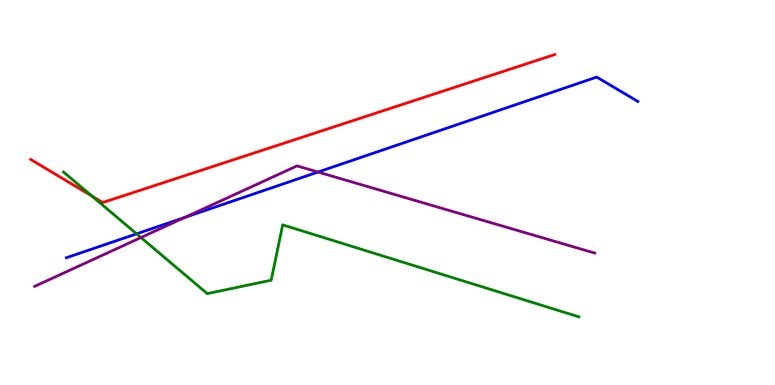[{'lines': ['blue', 'red'], 'intersections': []}, {'lines': ['green', 'red'], 'intersections': [{'x': 1.19, 'y': 4.91}]}, {'lines': ['purple', 'red'], 'intersections': []}, {'lines': ['blue', 'green'], 'intersections': [{'x': 1.76, 'y': 3.93}]}, {'lines': ['blue', 'purple'], 'intersections': [{'x': 2.38, 'y': 4.35}, {'x': 4.1, 'y': 5.53}]}, {'lines': ['green', 'purple'], 'intersections': [{'x': 1.82, 'y': 3.83}]}]